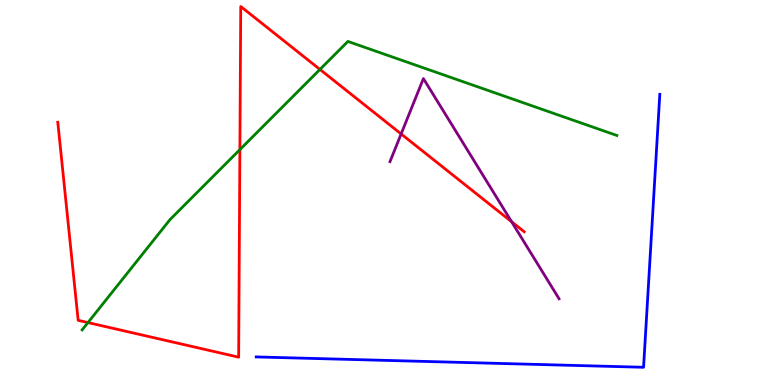[{'lines': ['blue', 'red'], 'intersections': []}, {'lines': ['green', 'red'], 'intersections': [{'x': 1.14, 'y': 1.62}, {'x': 3.1, 'y': 6.11}, {'x': 4.13, 'y': 8.2}]}, {'lines': ['purple', 'red'], 'intersections': [{'x': 5.18, 'y': 6.52}, {'x': 6.6, 'y': 4.24}]}, {'lines': ['blue', 'green'], 'intersections': []}, {'lines': ['blue', 'purple'], 'intersections': []}, {'lines': ['green', 'purple'], 'intersections': []}]